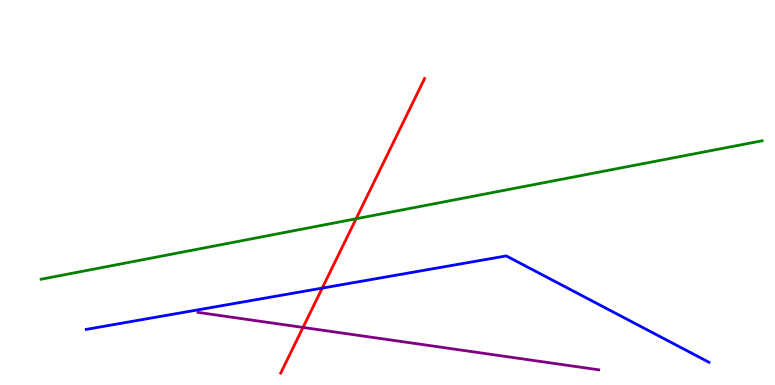[{'lines': ['blue', 'red'], 'intersections': [{'x': 4.16, 'y': 2.52}]}, {'lines': ['green', 'red'], 'intersections': [{'x': 4.59, 'y': 4.32}]}, {'lines': ['purple', 'red'], 'intersections': [{'x': 3.91, 'y': 1.5}]}, {'lines': ['blue', 'green'], 'intersections': []}, {'lines': ['blue', 'purple'], 'intersections': []}, {'lines': ['green', 'purple'], 'intersections': []}]